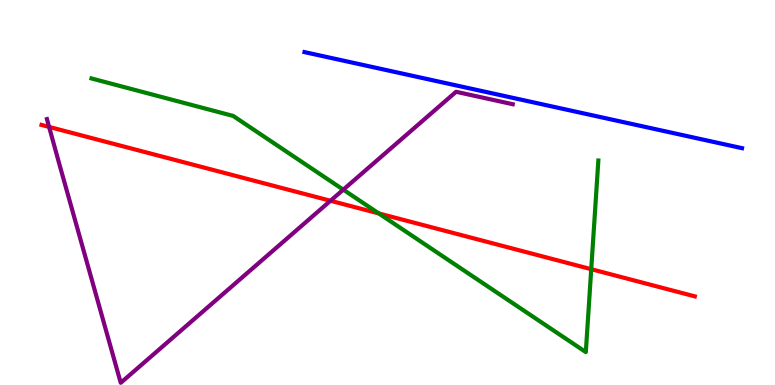[{'lines': ['blue', 'red'], 'intersections': []}, {'lines': ['green', 'red'], 'intersections': [{'x': 4.89, 'y': 4.46}, {'x': 7.63, 'y': 3.01}]}, {'lines': ['purple', 'red'], 'intersections': [{'x': 0.634, 'y': 6.7}, {'x': 4.26, 'y': 4.79}]}, {'lines': ['blue', 'green'], 'intersections': []}, {'lines': ['blue', 'purple'], 'intersections': []}, {'lines': ['green', 'purple'], 'intersections': [{'x': 4.43, 'y': 5.07}]}]